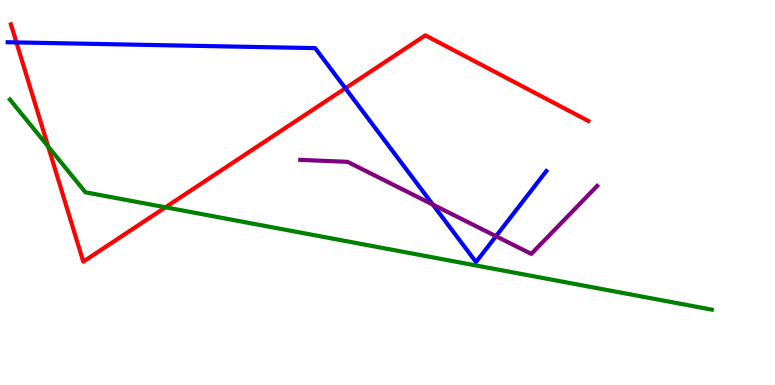[{'lines': ['blue', 'red'], 'intersections': [{'x': 0.212, 'y': 8.9}, {'x': 4.46, 'y': 7.71}]}, {'lines': ['green', 'red'], 'intersections': [{'x': 0.622, 'y': 6.19}, {'x': 2.14, 'y': 4.62}]}, {'lines': ['purple', 'red'], 'intersections': []}, {'lines': ['blue', 'green'], 'intersections': []}, {'lines': ['blue', 'purple'], 'intersections': [{'x': 5.58, 'y': 4.69}, {'x': 6.4, 'y': 3.86}]}, {'lines': ['green', 'purple'], 'intersections': []}]